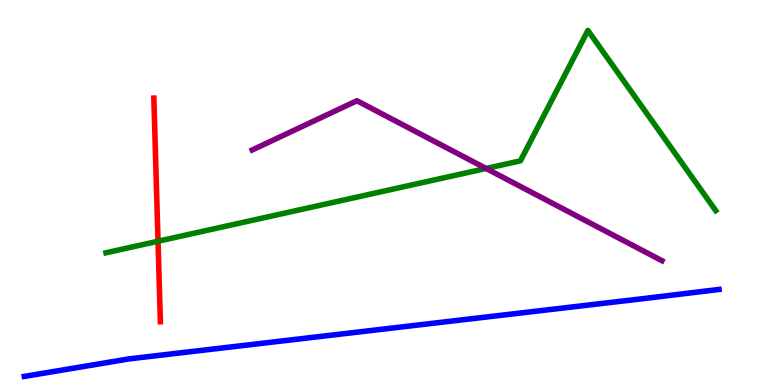[{'lines': ['blue', 'red'], 'intersections': []}, {'lines': ['green', 'red'], 'intersections': [{'x': 2.04, 'y': 3.73}]}, {'lines': ['purple', 'red'], 'intersections': []}, {'lines': ['blue', 'green'], 'intersections': []}, {'lines': ['blue', 'purple'], 'intersections': []}, {'lines': ['green', 'purple'], 'intersections': [{'x': 6.27, 'y': 5.62}]}]